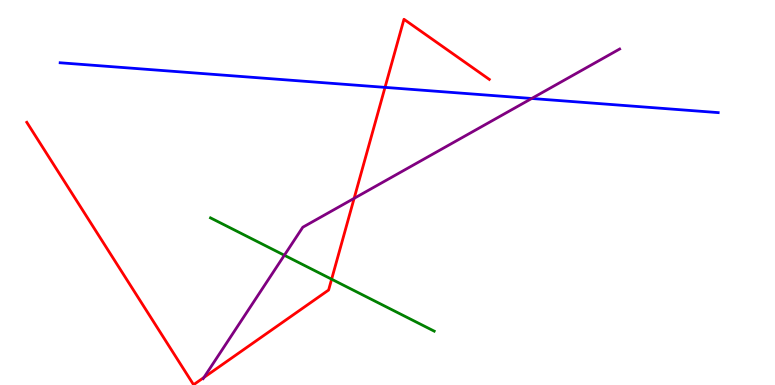[{'lines': ['blue', 'red'], 'intersections': [{'x': 4.97, 'y': 7.73}]}, {'lines': ['green', 'red'], 'intersections': [{'x': 4.28, 'y': 2.75}]}, {'lines': ['purple', 'red'], 'intersections': [{'x': 2.63, 'y': 0.196}, {'x': 4.57, 'y': 4.85}]}, {'lines': ['blue', 'green'], 'intersections': []}, {'lines': ['blue', 'purple'], 'intersections': [{'x': 6.86, 'y': 7.44}]}, {'lines': ['green', 'purple'], 'intersections': [{'x': 3.67, 'y': 3.37}]}]